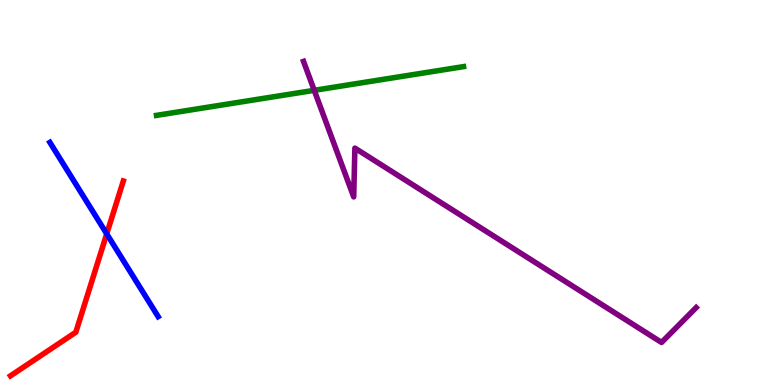[{'lines': ['blue', 'red'], 'intersections': [{'x': 1.38, 'y': 3.93}]}, {'lines': ['green', 'red'], 'intersections': []}, {'lines': ['purple', 'red'], 'intersections': []}, {'lines': ['blue', 'green'], 'intersections': []}, {'lines': ['blue', 'purple'], 'intersections': []}, {'lines': ['green', 'purple'], 'intersections': [{'x': 4.05, 'y': 7.65}]}]